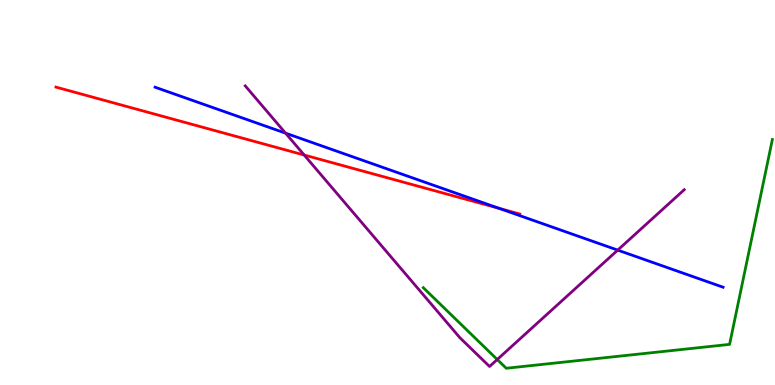[{'lines': ['blue', 'red'], 'intersections': [{'x': 6.44, 'y': 4.59}]}, {'lines': ['green', 'red'], 'intersections': []}, {'lines': ['purple', 'red'], 'intersections': [{'x': 3.93, 'y': 5.97}]}, {'lines': ['blue', 'green'], 'intersections': []}, {'lines': ['blue', 'purple'], 'intersections': [{'x': 3.68, 'y': 6.54}, {'x': 7.97, 'y': 3.5}]}, {'lines': ['green', 'purple'], 'intersections': [{'x': 6.42, 'y': 0.662}]}]